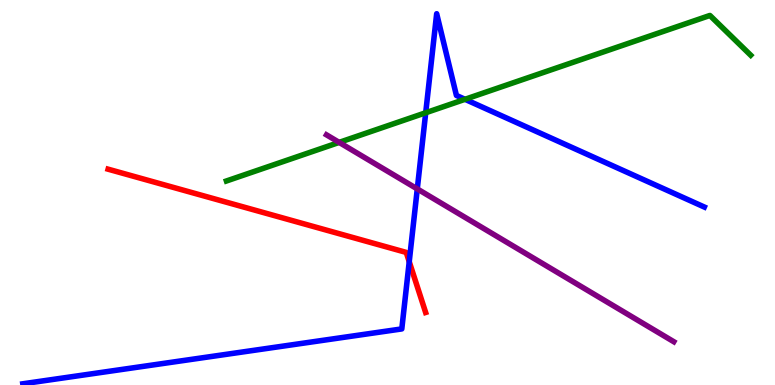[{'lines': ['blue', 'red'], 'intersections': [{'x': 5.28, 'y': 3.2}]}, {'lines': ['green', 'red'], 'intersections': []}, {'lines': ['purple', 'red'], 'intersections': []}, {'lines': ['blue', 'green'], 'intersections': [{'x': 5.49, 'y': 7.07}, {'x': 6.0, 'y': 7.42}]}, {'lines': ['blue', 'purple'], 'intersections': [{'x': 5.38, 'y': 5.09}]}, {'lines': ['green', 'purple'], 'intersections': [{'x': 4.38, 'y': 6.3}]}]